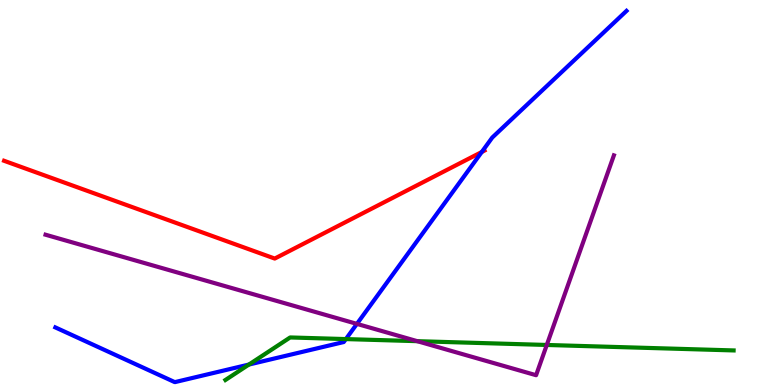[{'lines': ['blue', 'red'], 'intersections': [{'x': 6.22, 'y': 6.05}]}, {'lines': ['green', 'red'], 'intersections': []}, {'lines': ['purple', 'red'], 'intersections': []}, {'lines': ['blue', 'green'], 'intersections': [{'x': 3.21, 'y': 0.531}, {'x': 4.46, 'y': 1.19}]}, {'lines': ['blue', 'purple'], 'intersections': [{'x': 4.61, 'y': 1.59}]}, {'lines': ['green', 'purple'], 'intersections': [{'x': 5.38, 'y': 1.14}, {'x': 7.06, 'y': 1.04}]}]